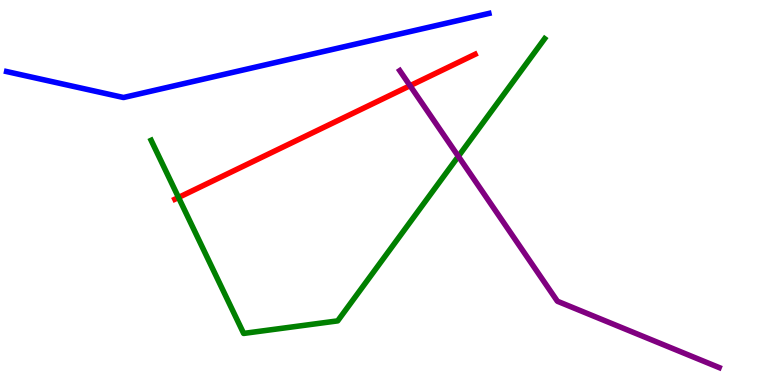[{'lines': ['blue', 'red'], 'intersections': []}, {'lines': ['green', 'red'], 'intersections': [{'x': 2.3, 'y': 4.87}]}, {'lines': ['purple', 'red'], 'intersections': [{'x': 5.29, 'y': 7.77}]}, {'lines': ['blue', 'green'], 'intersections': []}, {'lines': ['blue', 'purple'], 'intersections': []}, {'lines': ['green', 'purple'], 'intersections': [{'x': 5.91, 'y': 5.94}]}]